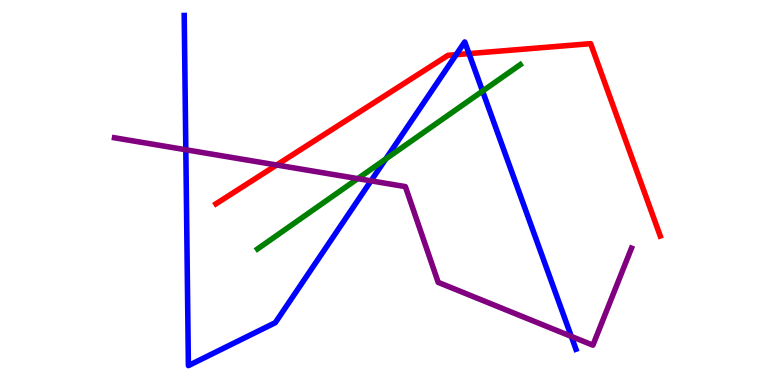[{'lines': ['blue', 'red'], 'intersections': [{'x': 5.89, 'y': 8.58}, {'x': 6.05, 'y': 8.61}]}, {'lines': ['green', 'red'], 'intersections': []}, {'lines': ['purple', 'red'], 'intersections': [{'x': 3.57, 'y': 5.71}]}, {'lines': ['blue', 'green'], 'intersections': [{'x': 4.98, 'y': 5.87}, {'x': 6.23, 'y': 7.63}]}, {'lines': ['blue', 'purple'], 'intersections': [{'x': 2.4, 'y': 6.11}, {'x': 4.79, 'y': 5.3}, {'x': 7.37, 'y': 1.26}]}, {'lines': ['green', 'purple'], 'intersections': [{'x': 4.62, 'y': 5.36}]}]